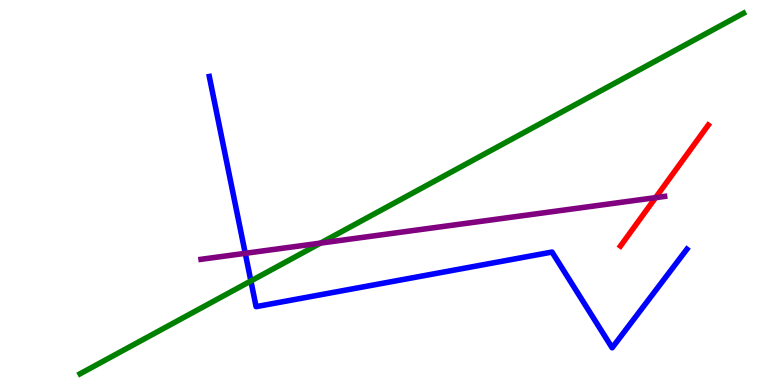[{'lines': ['blue', 'red'], 'intersections': []}, {'lines': ['green', 'red'], 'intersections': []}, {'lines': ['purple', 'red'], 'intersections': [{'x': 8.46, 'y': 4.87}]}, {'lines': ['blue', 'green'], 'intersections': [{'x': 3.24, 'y': 2.7}]}, {'lines': ['blue', 'purple'], 'intersections': [{'x': 3.16, 'y': 3.42}]}, {'lines': ['green', 'purple'], 'intersections': [{'x': 4.14, 'y': 3.69}]}]